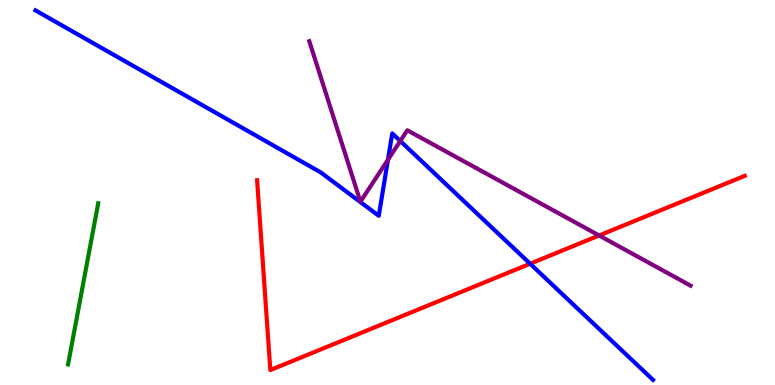[{'lines': ['blue', 'red'], 'intersections': [{'x': 6.84, 'y': 3.15}]}, {'lines': ['green', 'red'], 'intersections': []}, {'lines': ['purple', 'red'], 'intersections': [{'x': 7.73, 'y': 3.88}]}, {'lines': ['blue', 'green'], 'intersections': []}, {'lines': ['blue', 'purple'], 'intersections': [{'x': 5.01, 'y': 5.85}, {'x': 5.16, 'y': 6.34}]}, {'lines': ['green', 'purple'], 'intersections': []}]